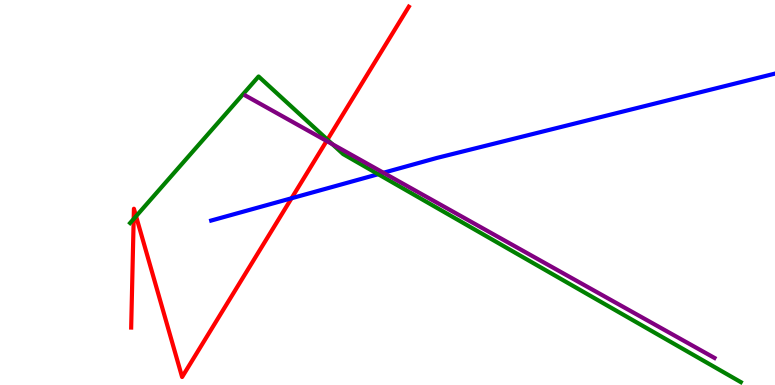[{'lines': ['blue', 'red'], 'intersections': [{'x': 3.76, 'y': 4.85}]}, {'lines': ['green', 'red'], 'intersections': [{'x': 1.72, 'y': 4.31}, {'x': 1.76, 'y': 4.38}, {'x': 4.22, 'y': 6.37}]}, {'lines': ['purple', 'red'], 'intersections': [{'x': 4.21, 'y': 6.34}]}, {'lines': ['blue', 'green'], 'intersections': [{'x': 4.88, 'y': 5.48}]}, {'lines': ['blue', 'purple'], 'intersections': [{'x': 4.95, 'y': 5.51}]}, {'lines': ['green', 'purple'], 'intersections': [{'x': 4.29, 'y': 6.25}]}]